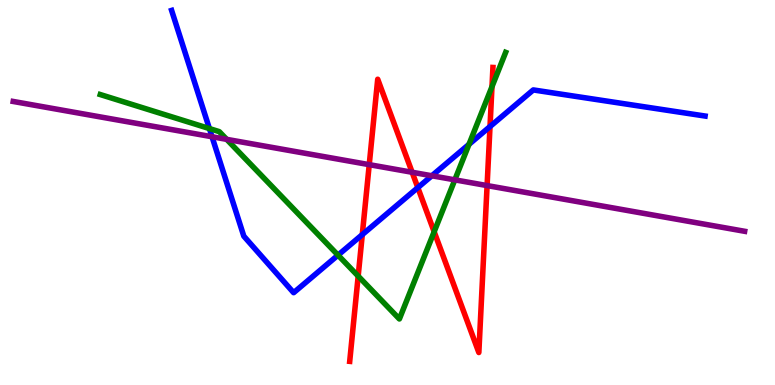[{'lines': ['blue', 'red'], 'intersections': [{'x': 4.67, 'y': 3.91}, {'x': 5.39, 'y': 5.13}, {'x': 6.32, 'y': 6.71}]}, {'lines': ['green', 'red'], 'intersections': [{'x': 4.62, 'y': 2.83}, {'x': 5.6, 'y': 3.98}, {'x': 6.35, 'y': 7.75}]}, {'lines': ['purple', 'red'], 'intersections': [{'x': 4.76, 'y': 5.72}, {'x': 5.32, 'y': 5.53}, {'x': 6.29, 'y': 5.18}]}, {'lines': ['blue', 'green'], 'intersections': [{'x': 2.7, 'y': 6.66}, {'x': 4.36, 'y': 3.37}, {'x': 6.05, 'y': 6.25}]}, {'lines': ['blue', 'purple'], 'intersections': [{'x': 2.74, 'y': 6.45}, {'x': 5.57, 'y': 5.43}]}, {'lines': ['green', 'purple'], 'intersections': [{'x': 2.92, 'y': 6.38}, {'x': 5.87, 'y': 5.33}]}]